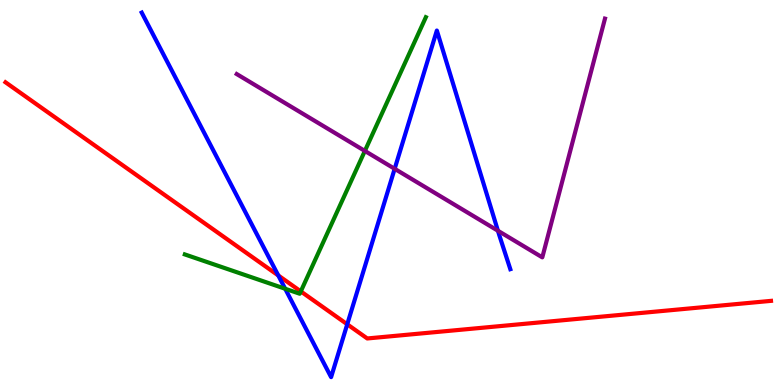[{'lines': ['blue', 'red'], 'intersections': [{'x': 3.59, 'y': 2.85}, {'x': 4.48, 'y': 1.58}]}, {'lines': ['green', 'red'], 'intersections': [{'x': 3.88, 'y': 2.43}]}, {'lines': ['purple', 'red'], 'intersections': []}, {'lines': ['blue', 'green'], 'intersections': [{'x': 3.68, 'y': 2.5}]}, {'lines': ['blue', 'purple'], 'intersections': [{'x': 5.09, 'y': 5.62}, {'x': 6.42, 'y': 4.01}]}, {'lines': ['green', 'purple'], 'intersections': [{'x': 4.71, 'y': 6.08}]}]